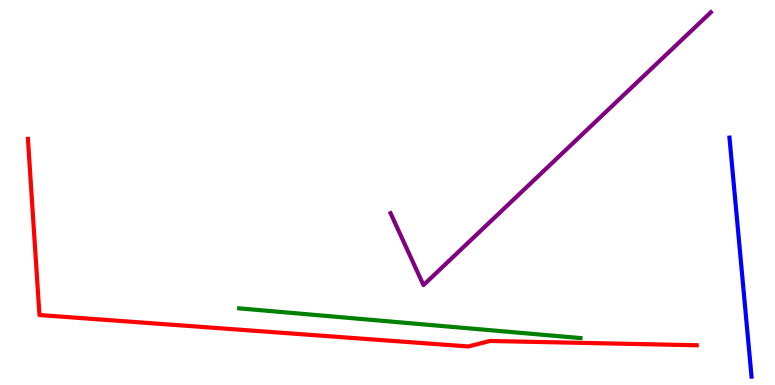[{'lines': ['blue', 'red'], 'intersections': []}, {'lines': ['green', 'red'], 'intersections': []}, {'lines': ['purple', 'red'], 'intersections': []}, {'lines': ['blue', 'green'], 'intersections': []}, {'lines': ['blue', 'purple'], 'intersections': []}, {'lines': ['green', 'purple'], 'intersections': []}]